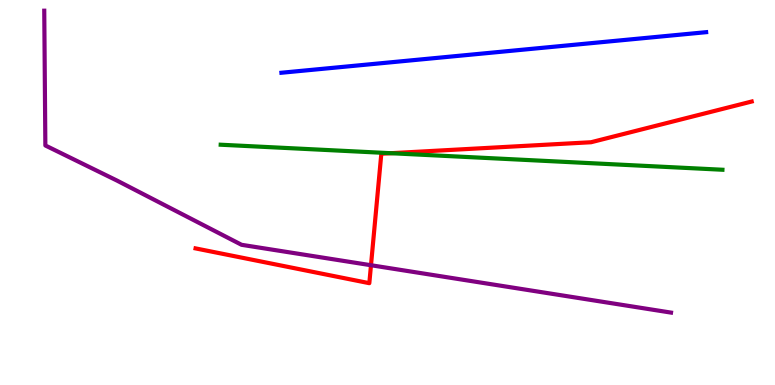[{'lines': ['blue', 'red'], 'intersections': []}, {'lines': ['green', 'red'], 'intersections': [{'x': 5.04, 'y': 6.02}]}, {'lines': ['purple', 'red'], 'intersections': [{'x': 4.79, 'y': 3.11}]}, {'lines': ['blue', 'green'], 'intersections': []}, {'lines': ['blue', 'purple'], 'intersections': []}, {'lines': ['green', 'purple'], 'intersections': []}]